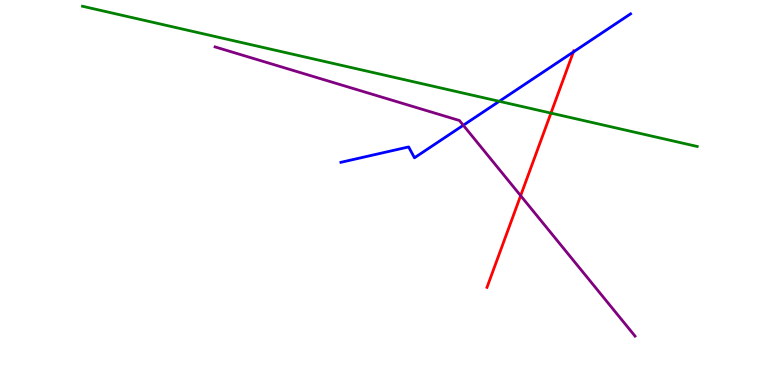[{'lines': ['blue', 'red'], 'intersections': [{'x': 7.4, 'y': 8.65}]}, {'lines': ['green', 'red'], 'intersections': [{'x': 7.11, 'y': 7.06}]}, {'lines': ['purple', 'red'], 'intersections': [{'x': 6.72, 'y': 4.92}]}, {'lines': ['blue', 'green'], 'intersections': [{'x': 6.44, 'y': 7.37}]}, {'lines': ['blue', 'purple'], 'intersections': [{'x': 5.98, 'y': 6.75}]}, {'lines': ['green', 'purple'], 'intersections': []}]